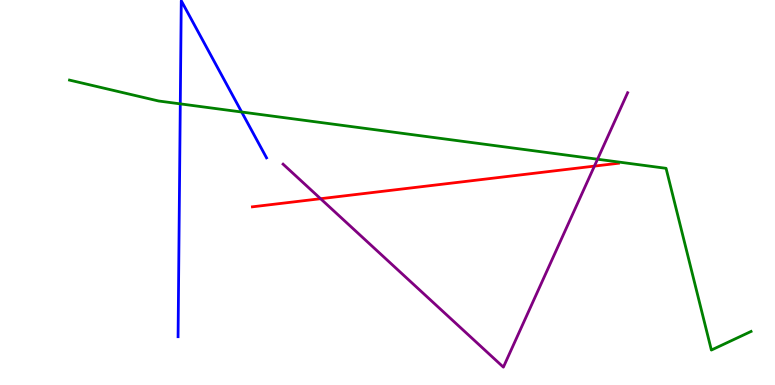[{'lines': ['blue', 'red'], 'intersections': []}, {'lines': ['green', 'red'], 'intersections': []}, {'lines': ['purple', 'red'], 'intersections': [{'x': 4.14, 'y': 4.84}, {'x': 7.67, 'y': 5.69}]}, {'lines': ['blue', 'green'], 'intersections': [{'x': 2.33, 'y': 7.3}, {'x': 3.12, 'y': 7.09}]}, {'lines': ['blue', 'purple'], 'intersections': []}, {'lines': ['green', 'purple'], 'intersections': [{'x': 7.71, 'y': 5.86}]}]